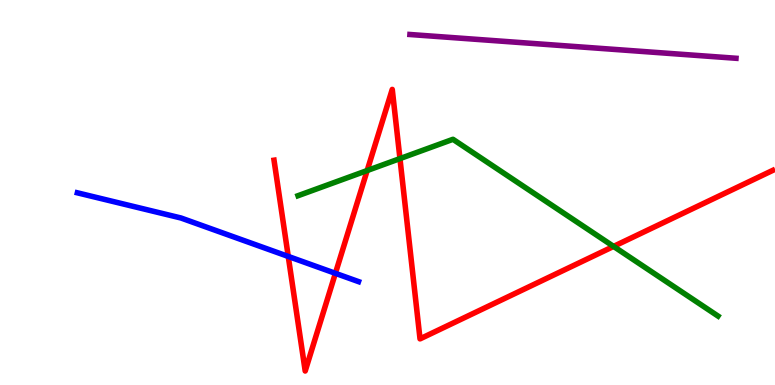[{'lines': ['blue', 'red'], 'intersections': [{'x': 3.72, 'y': 3.34}, {'x': 4.33, 'y': 2.9}]}, {'lines': ['green', 'red'], 'intersections': [{'x': 4.74, 'y': 5.57}, {'x': 5.16, 'y': 5.88}, {'x': 7.92, 'y': 3.6}]}, {'lines': ['purple', 'red'], 'intersections': []}, {'lines': ['blue', 'green'], 'intersections': []}, {'lines': ['blue', 'purple'], 'intersections': []}, {'lines': ['green', 'purple'], 'intersections': []}]